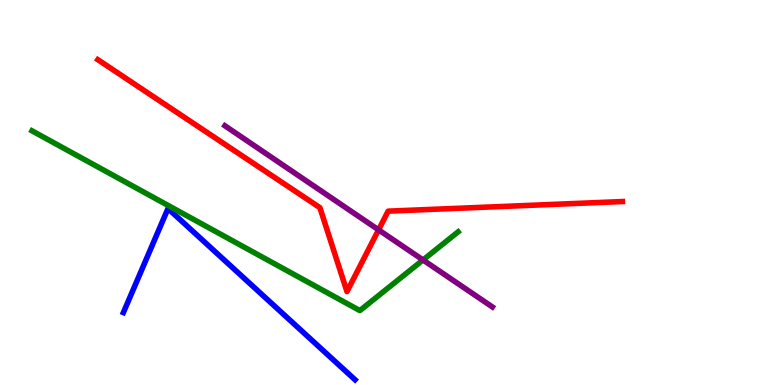[{'lines': ['blue', 'red'], 'intersections': []}, {'lines': ['green', 'red'], 'intersections': []}, {'lines': ['purple', 'red'], 'intersections': [{'x': 4.88, 'y': 4.03}]}, {'lines': ['blue', 'green'], 'intersections': []}, {'lines': ['blue', 'purple'], 'intersections': []}, {'lines': ['green', 'purple'], 'intersections': [{'x': 5.46, 'y': 3.25}]}]